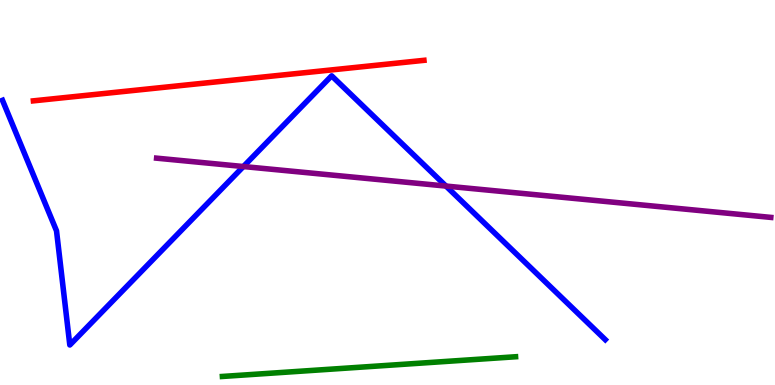[{'lines': ['blue', 'red'], 'intersections': []}, {'lines': ['green', 'red'], 'intersections': []}, {'lines': ['purple', 'red'], 'intersections': []}, {'lines': ['blue', 'green'], 'intersections': []}, {'lines': ['blue', 'purple'], 'intersections': [{'x': 3.14, 'y': 5.67}, {'x': 5.75, 'y': 5.17}]}, {'lines': ['green', 'purple'], 'intersections': []}]